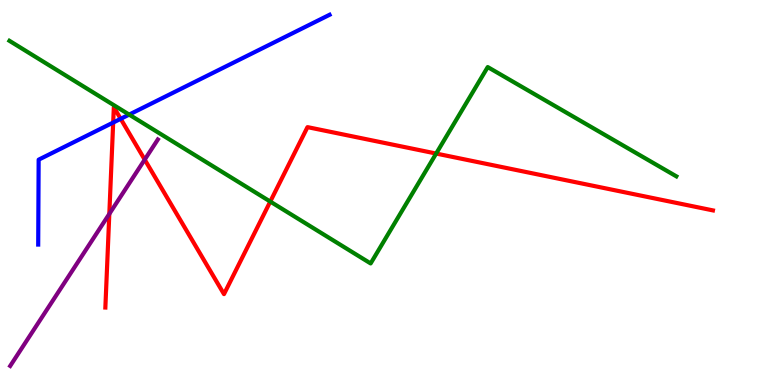[{'lines': ['blue', 'red'], 'intersections': [{'x': 1.46, 'y': 6.82}, {'x': 1.56, 'y': 6.91}]}, {'lines': ['green', 'red'], 'intersections': [{'x': 3.49, 'y': 4.76}, {'x': 5.63, 'y': 6.01}]}, {'lines': ['purple', 'red'], 'intersections': [{'x': 1.41, 'y': 4.44}, {'x': 1.87, 'y': 5.85}]}, {'lines': ['blue', 'green'], 'intersections': [{'x': 1.67, 'y': 7.02}]}, {'lines': ['blue', 'purple'], 'intersections': []}, {'lines': ['green', 'purple'], 'intersections': []}]